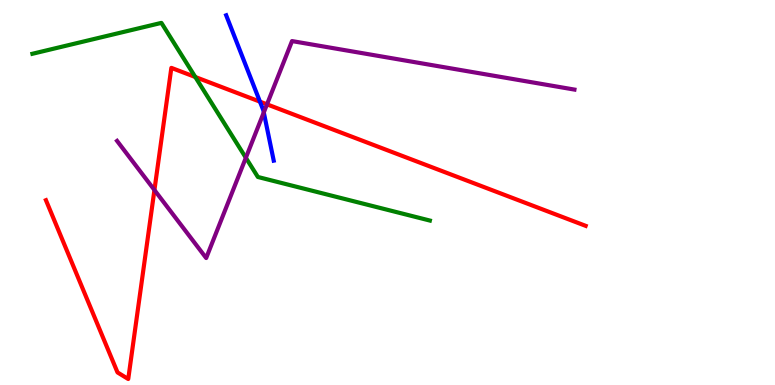[{'lines': ['blue', 'red'], 'intersections': [{'x': 3.35, 'y': 7.36}]}, {'lines': ['green', 'red'], 'intersections': [{'x': 2.52, 'y': 8.0}]}, {'lines': ['purple', 'red'], 'intersections': [{'x': 1.99, 'y': 5.06}, {'x': 3.45, 'y': 7.29}]}, {'lines': ['blue', 'green'], 'intersections': []}, {'lines': ['blue', 'purple'], 'intersections': [{'x': 3.4, 'y': 7.08}]}, {'lines': ['green', 'purple'], 'intersections': [{'x': 3.17, 'y': 5.9}]}]